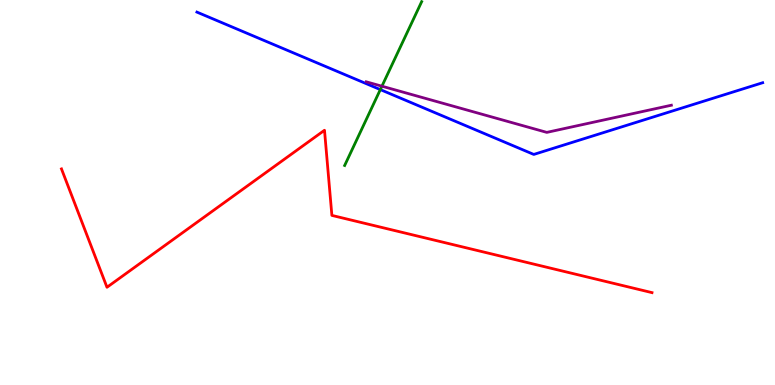[{'lines': ['blue', 'red'], 'intersections': []}, {'lines': ['green', 'red'], 'intersections': []}, {'lines': ['purple', 'red'], 'intersections': []}, {'lines': ['blue', 'green'], 'intersections': [{'x': 4.91, 'y': 7.67}]}, {'lines': ['blue', 'purple'], 'intersections': []}, {'lines': ['green', 'purple'], 'intersections': [{'x': 4.93, 'y': 7.76}]}]